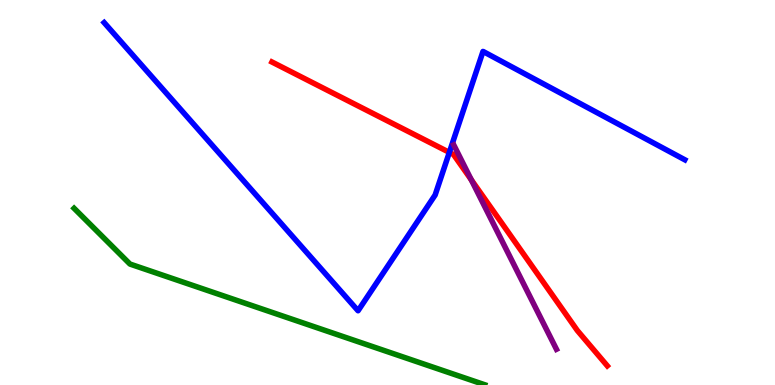[{'lines': ['blue', 'red'], 'intersections': [{'x': 5.8, 'y': 6.04}]}, {'lines': ['green', 'red'], 'intersections': []}, {'lines': ['purple', 'red'], 'intersections': [{'x': 6.08, 'y': 5.33}]}, {'lines': ['blue', 'green'], 'intersections': []}, {'lines': ['blue', 'purple'], 'intersections': []}, {'lines': ['green', 'purple'], 'intersections': []}]